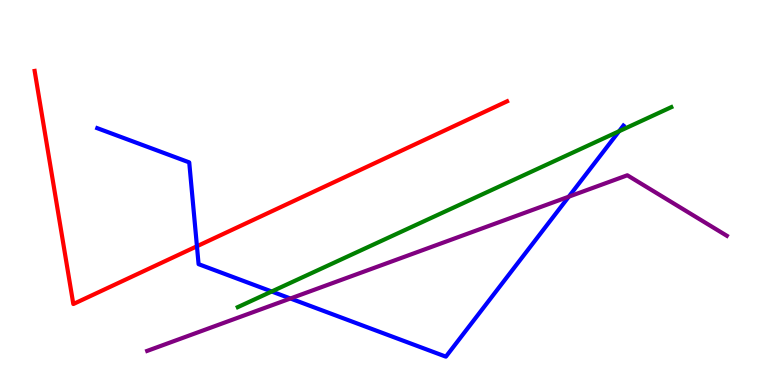[{'lines': ['blue', 'red'], 'intersections': [{'x': 2.54, 'y': 3.6}]}, {'lines': ['green', 'red'], 'intersections': []}, {'lines': ['purple', 'red'], 'intersections': []}, {'lines': ['blue', 'green'], 'intersections': [{'x': 3.51, 'y': 2.43}, {'x': 7.99, 'y': 6.59}]}, {'lines': ['blue', 'purple'], 'intersections': [{'x': 3.75, 'y': 2.25}, {'x': 7.34, 'y': 4.89}]}, {'lines': ['green', 'purple'], 'intersections': []}]